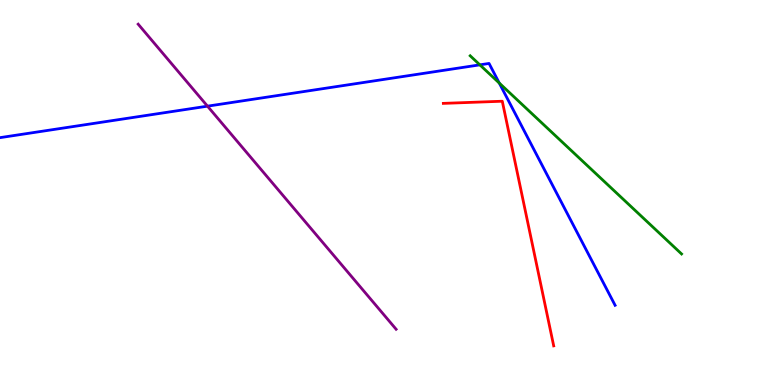[{'lines': ['blue', 'red'], 'intersections': []}, {'lines': ['green', 'red'], 'intersections': []}, {'lines': ['purple', 'red'], 'intersections': []}, {'lines': ['blue', 'green'], 'intersections': [{'x': 6.19, 'y': 8.32}, {'x': 6.44, 'y': 7.84}]}, {'lines': ['blue', 'purple'], 'intersections': [{'x': 2.68, 'y': 7.24}]}, {'lines': ['green', 'purple'], 'intersections': []}]